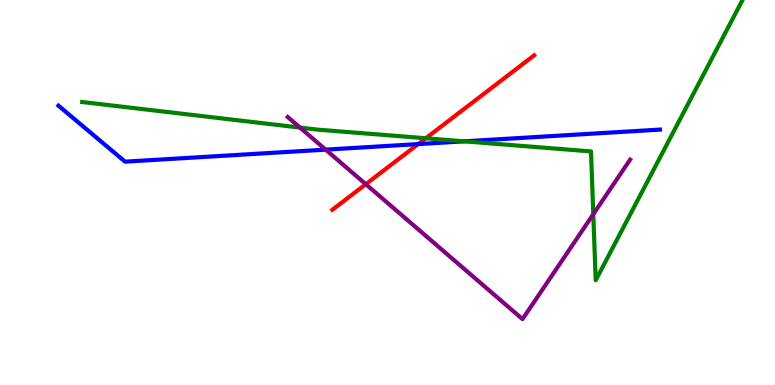[{'lines': ['blue', 'red'], 'intersections': [{'x': 5.4, 'y': 6.26}]}, {'lines': ['green', 'red'], 'intersections': [{'x': 5.49, 'y': 6.41}]}, {'lines': ['purple', 'red'], 'intersections': [{'x': 4.72, 'y': 5.22}]}, {'lines': ['blue', 'green'], 'intersections': [{'x': 5.99, 'y': 6.33}]}, {'lines': ['blue', 'purple'], 'intersections': [{'x': 4.2, 'y': 6.11}]}, {'lines': ['green', 'purple'], 'intersections': [{'x': 3.87, 'y': 6.69}, {'x': 7.66, 'y': 4.44}]}]